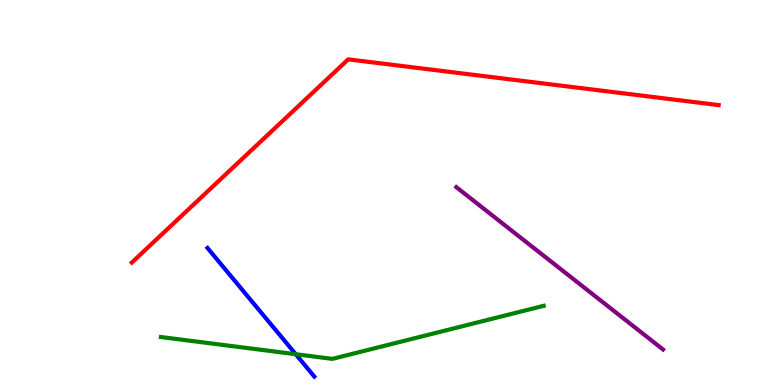[{'lines': ['blue', 'red'], 'intersections': []}, {'lines': ['green', 'red'], 'intersections': []}, {'lines': ['purple', 'red'], 'intersections': []}, {'lines': ['blue', 'green'], 'intersections': [{'x': 3.82, 'y': 0.8}]}, {'lines': ['blue', 'purple'], 'intersections': []}, {'lines': ['green', 'purple'], 'intersections': []}]